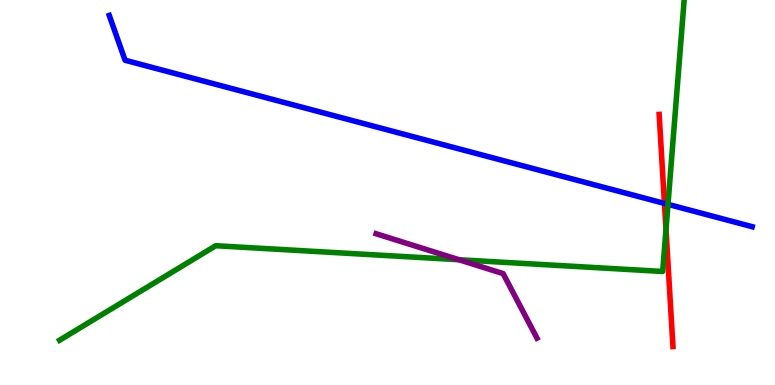[{'lines': ['blue', 'red'], 'intersections': [{'x': 8.57, 'y': 4.72}]}, {'lines': ['green', 'red'], 'intersections': [{'x': 8.59, 'y': 4.04}]}, {'lines': ['purple', 'red'], 'intersections': []}, {'lines': ['blue', 'green'], 'intersections': [{'x': 8.62, 'y': 4.69}]}, {'lines': ['blue', 'purple'], 'intersections': []}, {'lines': ['green', 'purple'], 'intersections': [{'x': 5.92, 'y': 3.25}]}]